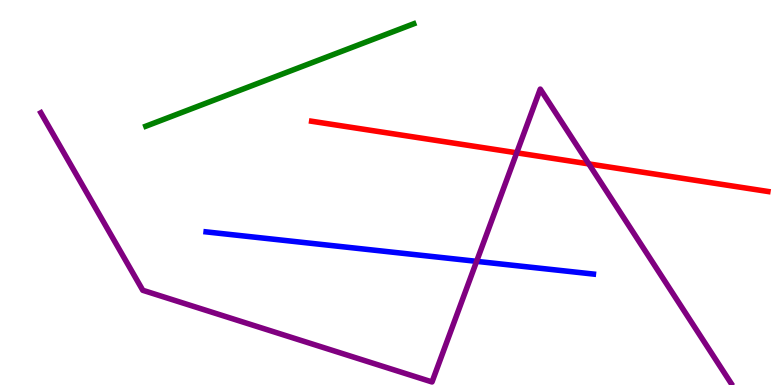[{'lines': ['blue', 'red'], 'intersections': []}, {'lines': ['green', 'red'], 'intersections': []}, {'lines': ['purple', 'red'], 'intersections': [{'x': 6.67, 'y': 6.03}, {'x': 7.6, 'y': 5.74}]}, {'lines': ['blue', 'green'], 'intersections': []}, {'lines': ['blue', 'purple'], 'intersections': [{'x': 6.15, 'y': 3.21}]}, {'lines': ['green', 'purple'], 'intersections': []}]